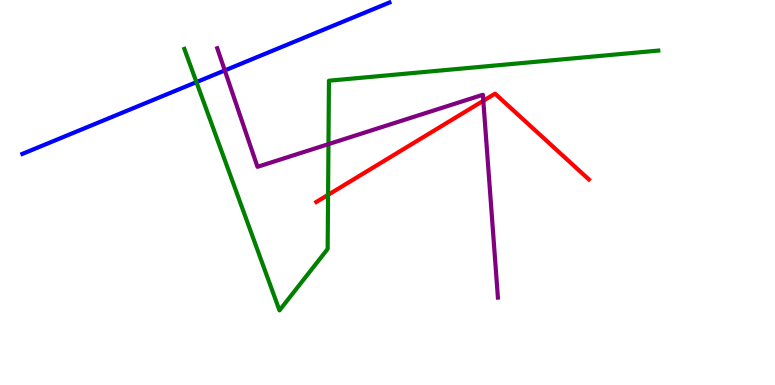[{'lines': ['blue', 'red'], 'intersections': []}, {'lines': ['green', 'red'], 'intersections': [{'x': 4.23, 'y': 4.94}]}, {'lines': ['purple', 'red'], 'intersections': [{'x': 6.24, 'y': 7.38}]}, {'lines': ['blue', 'green'], 'intersections': [{'x': 2.53, 'y': 7.87}]}, {'lines': ['blue', 'purple'], 'intersections': [{'x': 2.9, 'y': 8.17}]}, {'lines': ['green', 'purple'], 'intersections': [{'x': 4.24, 'y': 6.26}]}]